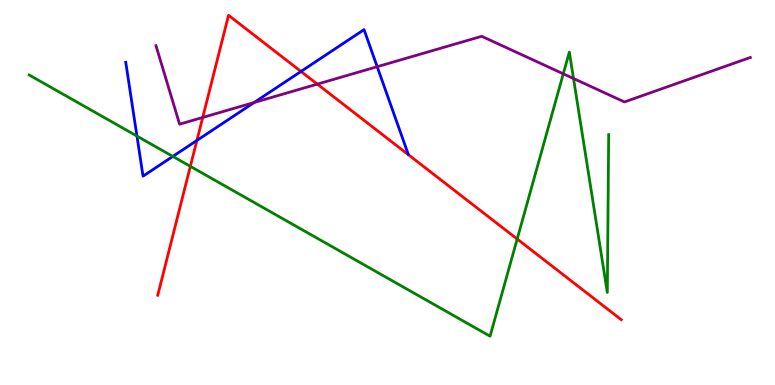[{'lines': ['blue', 'red'], 'intersections': [{'x': 2.54, 'y': 6.35}, {'x': 3.88, 'y': 8.14}]}, {'lines': ['green', 'red'], 'intersections': [{'x': 2.46, 'y': 5.68}, {'x': 6.67, 'y': 3.79}]}, {'lines': ['purple', 'red'], 'intersections': [{'x': 2.62, 'y': 6.95}, {'x': 4.09, 'y': 7.81}]}, {'lines': ['blue', 'green'], 'intersections': [{'x': 1.77, 'y': 6.47}, {'x': 2.23, 'y': 5.94}]}, {'lines': ['blue', 'purple'], 'intersections': [{'x': 3.28, 'y': 7.34}, {'x': 4.87, 'y': 8.27}]}, {'lines': ['green', 'purple'], 'intersections': [{'x': 7.27, 'y': 8.08}, {'x': 7.4, 'y': 7.96}]}]